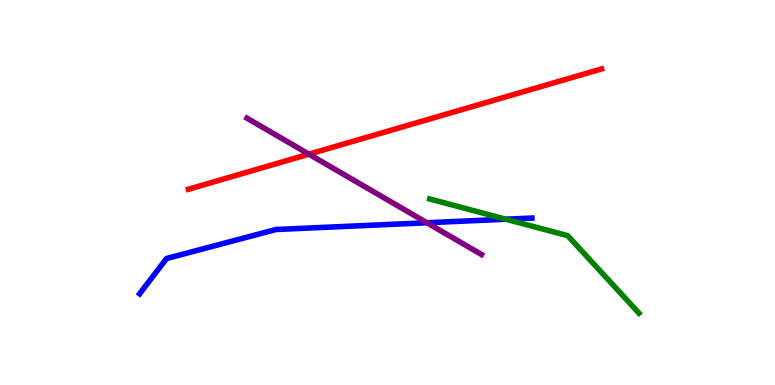[{'lines': ['blue', 'red'], 'intersections': []}, {'lines': ['green', 'red'], 'intersections': []}, {'lines': ['purple', 'red'], 'intersections': [{'x': 3.99, 'y': 6.0}]}, {'lines': ['blue', 'green'], 'intersections': [{'x': 6.53, 'y': 4.31}]}, {'lines': ['blue', 'purple'], 'intersections': [{'x': 5.51, 'y': 4.21}]}, {'lines': ['green', 'purple'], 'intersections': []}]